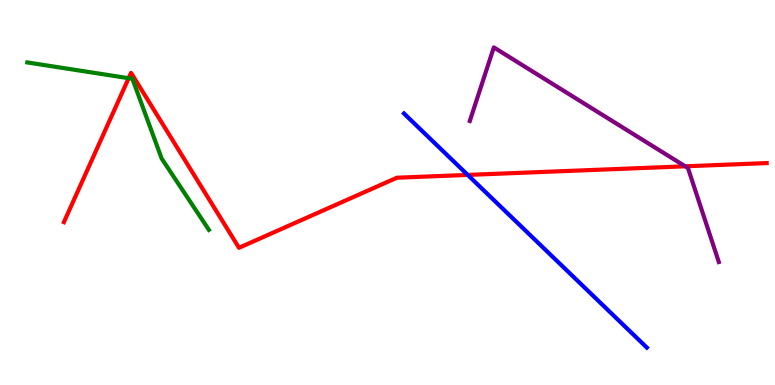[{'lines': ['blue', 'red'], 'intersections': [{'x': 6.03, 'y': 5.46}]}, {'lines': ['green', 'red'], 'intersections': [{'x': 1.66, 'y': 7.97}]}, {'lines': ['purple', 'red'], 'intersections': [{'x': 8.84, 'y': 5.68}]}, {'lines': ['blue', 'green'], 'intersections': []}, {'lines': ['blue', 'purple'], 'intersections': []}, {'lines': ['green', 'purple'], 'intersections': []}]